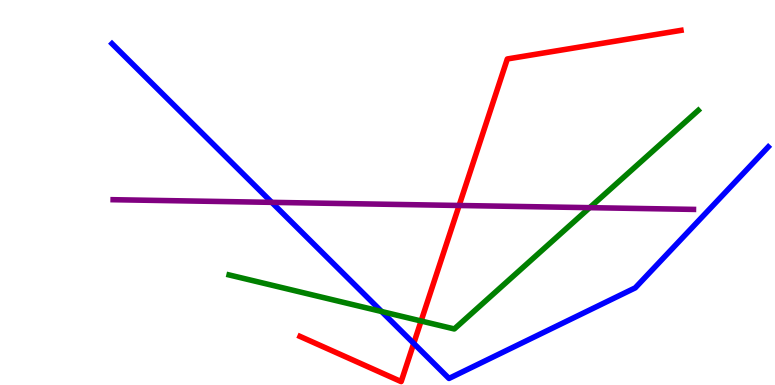[{'lines': ['blue', 'red'], 'intersections': [{'x': 5.34, 'y': 1.08}]}, {'lines': ['green', 'red'], 'intersections': [{'x': 5.43, 'y': 1.66}]}, {'lines': ['purple', 'red'], 'intersections': [{'x': 5.92, 'y': 4.66}]}, {'lines': ['blue', 'green'], 'intersections': [{'x': 4.92, 'y': 1.91}]}, {'lines': ['blue', 'purple'], 'intersections': [{'x': 3.51, 'y': 4.74}]}, {'lines': ['green', 'purple'], 'intersections': [{'x': 7.61, 'y': 4.61}]}]